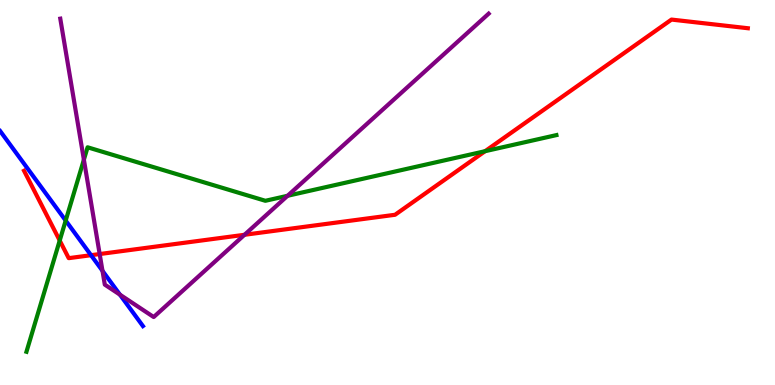[{'lines': ['blue', 'red'], 'intersections': [{'x': 1.17, 'y': 3.37}]}, {'lines': ['green', 'red'], 'intersections': [{'x': 0.771, 'y': 3.75}, {'x': 6.26, 'y': 6.07}]}, {'lines': ['purple', 'red'], 'intersections': [{'x': 1.29, 'y': 3.4}, {'x': 3.15, 'y': 3.9}]}, {'lines': ['blue', 'green'], 'intersections': [{'x': 0.848, 'y': 4.27}]}, {'lines': ['blue', 'purple'], 'intersections': [{'x': 1.32, 'y': 2.97}, {'x': 1.55, 'y': 2.35}]}, {'lines': ['green', 'purple'], 'intersections': [{'x': 1.08, 'y': 5.85}, {'x': 3.71, 'y': 4.91}]}]